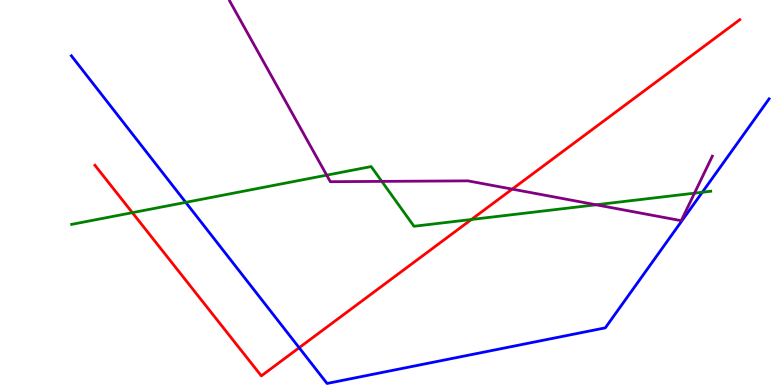[{'lines': ['blue', 'red'], 'intersections': [{'x': 3.86, 'y': 0.968}]}, {'lines': ['green', 'red'], 'intersections': [{'x': 1.71, 'y': 4.48}, {'x': 6.08, 'y': 4.3}]}, {'lines': ['purple', 'red'], 'intersections': [{'x': 6.61, 'y': 5.09}]}, {'lines': ['blue', 'green'], 'intersections': [{'x': 2.4, 'y': 4.74}, {'x': 9.06, 'y': 5.01}]}, {'lines': ['blue', 'purple'], 'intersections': []}, {'lines': ['green', 'purple'], 'intersections': [{'x': 4.22, 'y': 5.45}, {'x': 4.93, 'y': 5.29}, {'x': 7.69, 'y': 4.68}, {'x': 8.96, 'y': 4.98}]}]